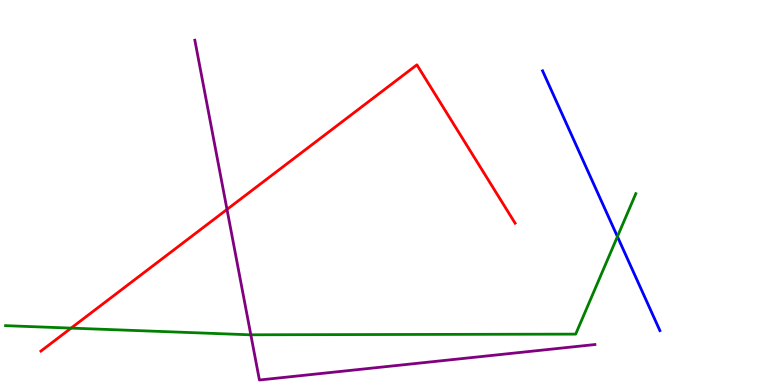[{'lines': ['blue', 'red'], 'intersections': []}, {'lines': ['green', 'red'], 'intersections': [{'x': 0.917, 'y': 1.48}]}, {'lines': ['purple', 'red'], 'intersections': [{'x': 2.93, 'y': 4.56}]}, {'lines': ['blue', 'green'], 'intersections': [{'x': 7.97, 'y': 3.85}]}, {'lines': ['blue', 'purple'], 'intersections': []}, {'lines': ['green', 'purple'], 'intersections': [{'x': 3.24, 'y': 1.3}]}]